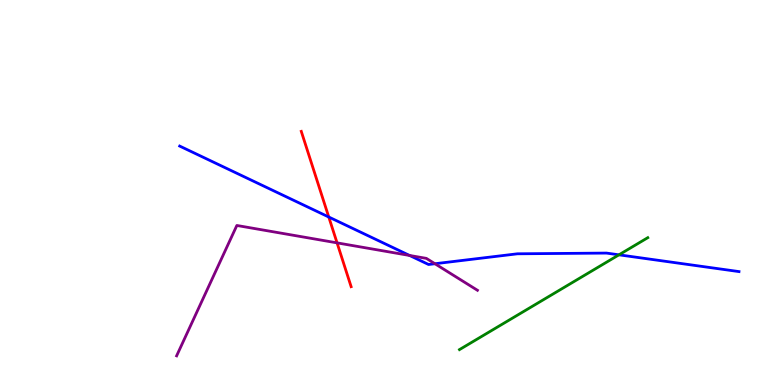[{'lines': ['blue', 'red'], 'intersections': [{'x': 4.24, 'y': 4.36}]}, {'lines': ['green', 'red'], 'intersections': []}, {'lines': ['purple', 'red'], 'intersections': [{'x': 4.35, 'y': 3.69}]}, {'lines': ['blue', 'green'], 'intersections': [{'x': 7.99, 'y': 3.38}]}, {'lines': ['blue', 'purple'], 'intersections': [{'x': 5.28, 'y': 3.36}, {'x': 5.61, 'y': 3.15}]}, {'lines': ['green', 'purple'], 'intersections': []}]